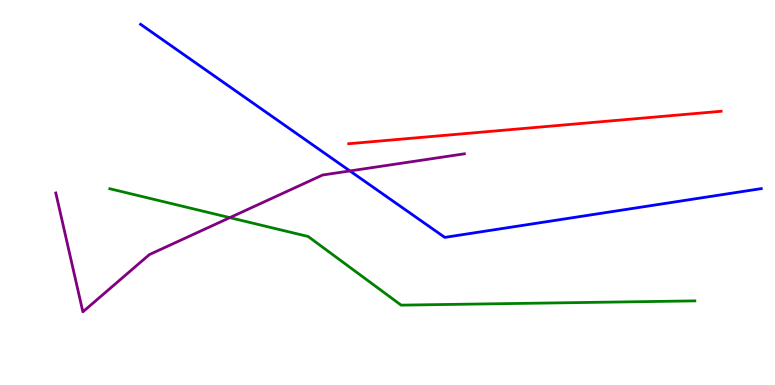[{'lines': ['blue', 'red'], 'intersections': []}, {'lines': ['green', 'red'], 'intersections': []}, {'lines': ['purple', 'red'], 'intersections': []}, {'lines': ['blue', 'green'], 'intersections': []}, {'lines': ['blue', 'purple'], 'intersections': [{'x': 4.52, 'y': 5.56}]}, {'lines': ['green', 'purple'], 'intersections': [{'x': 2.97, 'y': 4.35}]}]